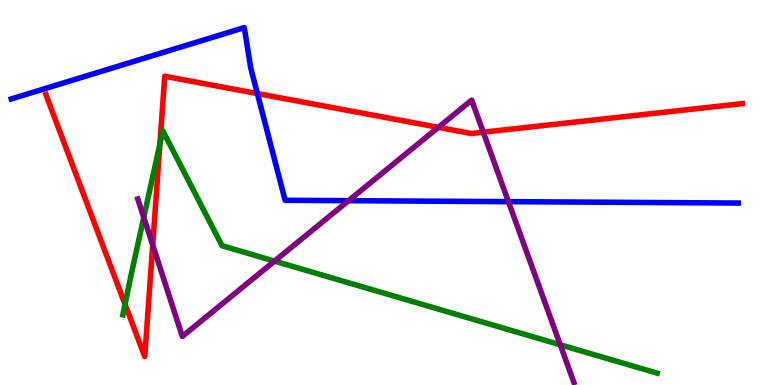[{'lines': ['blue', 'red'], 'intersections': [{'x': 3.32, 'y': 7.57}]}, {'lines': ['green', 'red'], 'intersections': [{'x': 1.61, 'y': 2.1}, {'x': 2.06, 'y': 6.26}]}, {'lines': ['purple', 'red'], 'intersections': [{'x': 1.97, 'y': 3.64}, {'x': 5.66, 'y': 6.69}, {'x': 6.24, 'y': 6.57}]}, {'lines': ['blue', 'green'], 'intersections': []}, {'lines': ['blue', 'purple'], 'intersections': [{'x': 4.5, 'y': 4.79}, {'x': 6.56, 'y': 4.76}]}, {'lines': ['green', 'purple'], 'intersections': [{'x': 1.86, 'y': 4.35}, {'x': 3.54, 'y': 3.22}, {'x': 7.23, 'y': 1.04}]}]